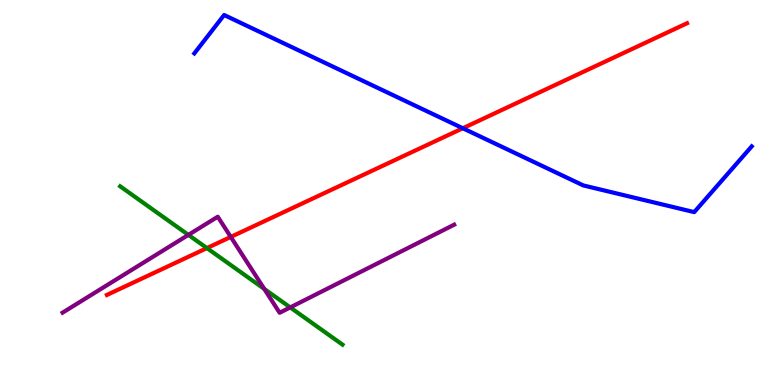[{'lines': ['blue', 'red'], 'intersections': [{'x': 5.97, 'y': 6.67}]}, {'lines': ['green', 'red'], 'intersections': [{'x': 2.67, 'y': 3.56}]}, {'lines': ['purple', 'red'], 'intersections': [{'x': 2.98, 'y': 3.85}]}, {'lines': ['blue', 'green'], 'intersections': []}, {'lines': ['blue', 'purple'], 'intersections': []}, {'lines': ['green', 'purple'], 'intersections': [{'x': 2.43, 'y': 3.9}, {'x': 3.41, 'y': 2.5}, {'x': 3.75, 'y': 2.02}]}]